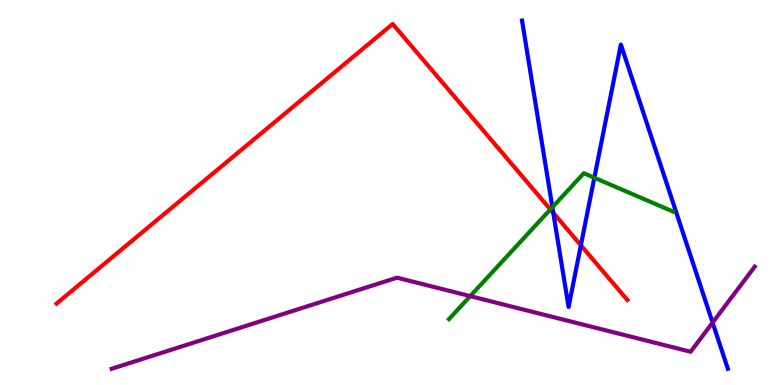[{'lines': ['blue', 'red'], 'intersections': [{'x': 7.14, 'y': 4.47}, {'x': 7.5, 'y': 3.63}]}, {'lines': ['green', 'red'], 'intersections': [{'x': 7.1, 'y': 4.56}]}, {'lines': ['purple', 'red'], 'intersections': []}, {'lines': ['blue', 'green'], 'intersections': [{'x': 7.13, 'y': 4.62}, {'x': 7.67, 'y': 5.38}]}, {'lines': ['blue', 'purple'], 'intersections': [{'x': 9.19, 'y': 1.62}]}, {'lines': ['green', 'purple'], 'intersections': [{'x': 6.07, 'y': 2.31}]}]